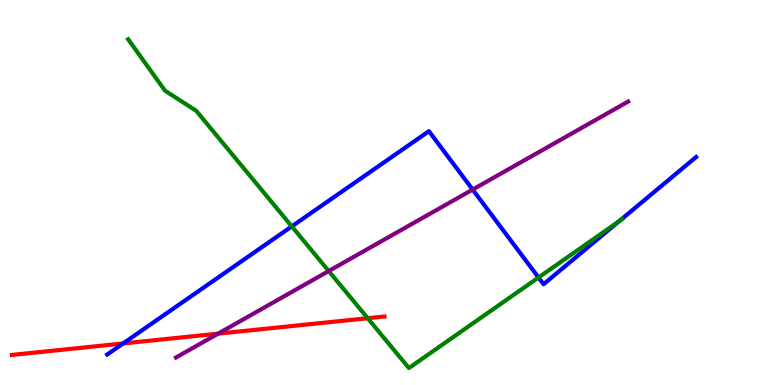[{'lines': ['blue', 'red'], 'intersections': [{'x': 1.59, 'y': 1.08}]}, {'lines': ['green', 'red'], 'intersections': [{'x': 4.74, 'y': 1.73}]}, {'lines': ['purple', 'red'], 'intersections': [{'x': 2.81, 'y': 1.33}]}, {'lines': ['blue', 'green'], 'intersections': [{'x': 3.77, 'y': 4.12}, {'x': 6.95, 'y': 2.79}, {'x': 7.99, 'y': 4.26}]}, {'lines': ['blue', 'purple'], 'intersections': [{'x': 6.1, 'y': 5.08}]}, {'lines': ['green', 'purple'], 'intersections': [{'x': 4.24, 'y': 2.96}]}]